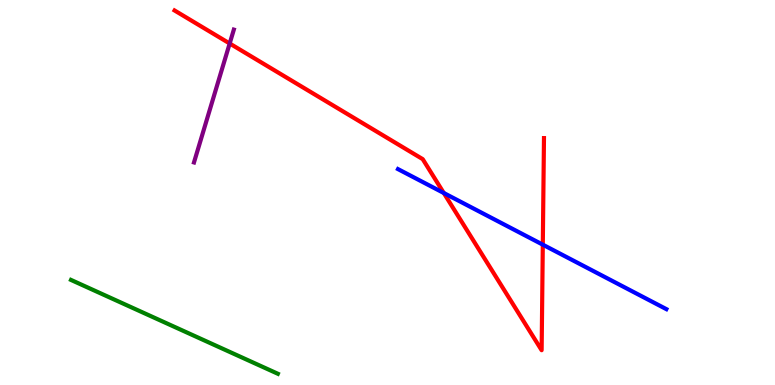[{'lines': ['blue', 'red'], 'intersections': [{'x': 5.73, 'y': 4.99}, {'x': 7.0, 'y': 3.65}]}, {'lines': ['green', 'red'], 'intersections': []}, {'lines': ['purple', 'red'], 'intersections': [{'x': 2.96, 'y': 8.87}]}, {'lines': ['blue', 'green'], 'intersections': []}, {'lines': ['blue', 'purple'], 'intersections': []}, {'lines': ['green', 'purple'], 'intersections': []}]